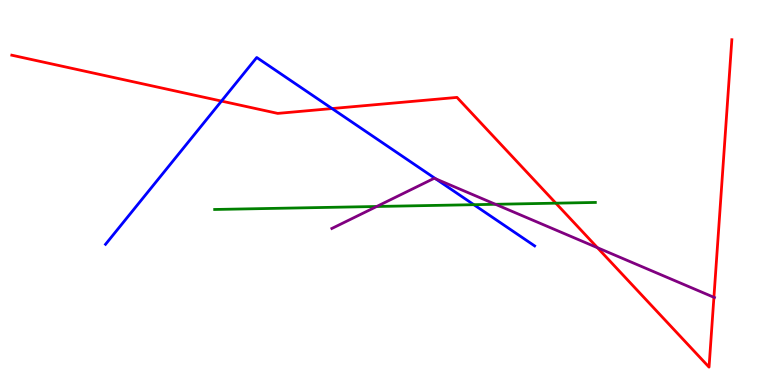[{'lines': ['blue', 'red'], 'intersections': [{'x': 2.86, 'y': 7.37}, {'x': 4.28, 'y': 7.18}]}, {'lines': ['green', 'red'], 'intersections': [{'x': 7.17, 'y': 4.72}]}, {'lines': ['purple', 'red'], 'intersections': [{'x': 7.71, 'y': 3.57}, {'x': 9.21, 'y': 2.28}]}, {'lines': ['blue', 'green'], 'intersections': [{'x': 6.11, 'y': 4.68}]}, {'lines': ['blue', 'purple'], 'intersections': [{'x': 5.62, 'y': 5.35}]}, {'lines': ['green', 'purple'], 'intersections': [{'x': 4.86, 'y': 4.64}, {'x': 6.39, 'y': 4.69}]}]